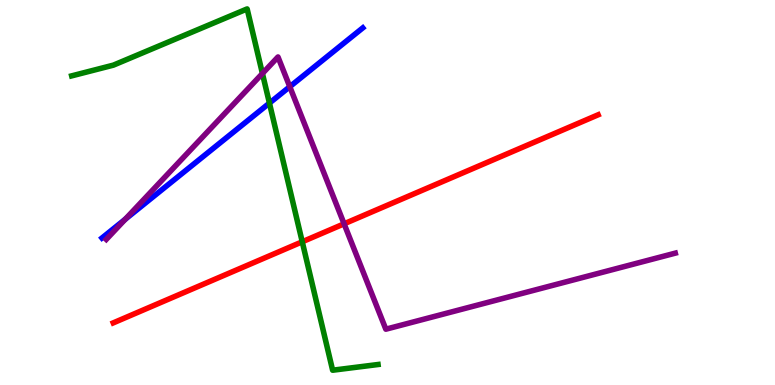[{'lines': ['blue', 'red'], 'intersections': []}, {'lines': ['green', 'red'], 'intersections': [{'x': 3.9, 'y': 3.72}]}, {'lines': ['purple', 'red'], 'intersections': [{'x': 4.44, 'y': 4.19}]}, {'lines': ['blue', 'green'], 'intersections': [{'x': 3.48, 'y': 7.32}]}, {'lines': ['blue', 'purple'], 'intersections': [{'x': 1.62, 'y': 4.3}, {'x': 3.74, 'y': 7.75}]}, {'lines': ['green', 'purple'], 'intersections': [{'x': 3.39, 'y': 8.09}]}]